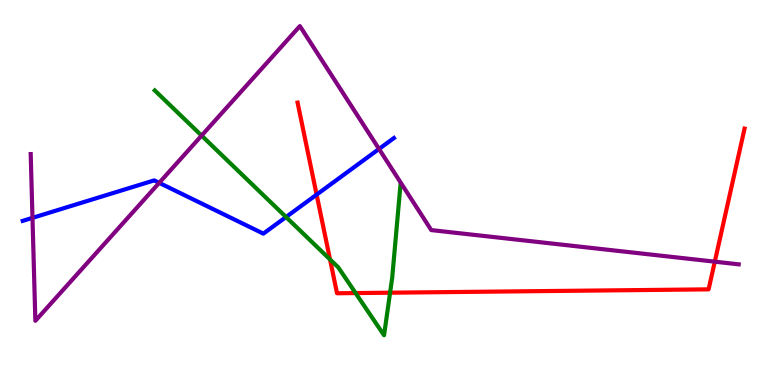[{'lines': ['blue', 'red'], 'intersections': [{'x': 4.09, 'y': 4.94}]}, {'lines': ['green', 'red'], 'intersections': [{'x': 4.26, 'y': 3.26}, {'x': 4.59, 'y': 2.39}, {'x': 5.03, 'y': 2.4}]}, {'lines': ['purple', 'red'], 'intersections': [{'x': 9.22, 'y': 3.2}]}, {'lines': ['blue', 'green'], 'intersections': [{'x': 3.69, 'y': 4.36}]}, {'lines': ['blue', 'purple'], 'intersections': [{'x': 0.419, 'y': 4.34}, {'x': 2.05, 'y': 5.25}, {'x': 4.89, 'y': 6.13}]}, {'lines': ['green', 'purple'], 'intersections': [{'x': 2.6, 'y': 6.48}]}]